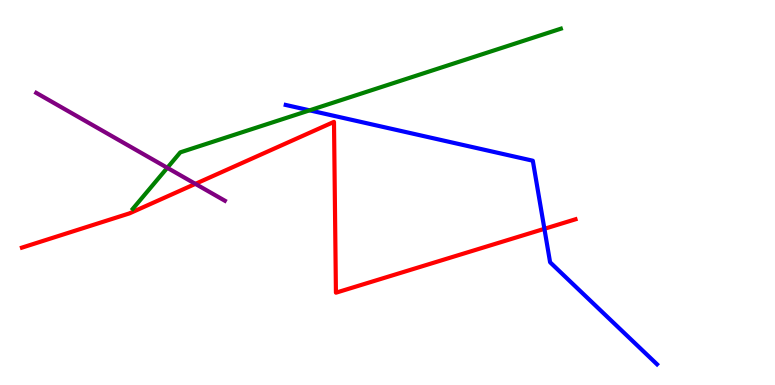[{'lines': ['blue', 'red'], 'intersections': [{'x': 7.02, 'y': 4.06}]}, {'lines': ['green', 'red'], 'intersections': []}, {'lines': ['purple', 'red'], 'intersections': [{'x': 2.52, 'y': 5.22}]}, {'lines': ['blue', 'green'], 'intersections': [{'x': 3.99, 'y': 7.13}]}, {'lines': ['blue', 'purple'], 'intersections': []}, {'lines': ['green', 'purple'], 'intersections': [{'x': 2.16, 'y': 5.64}]}]